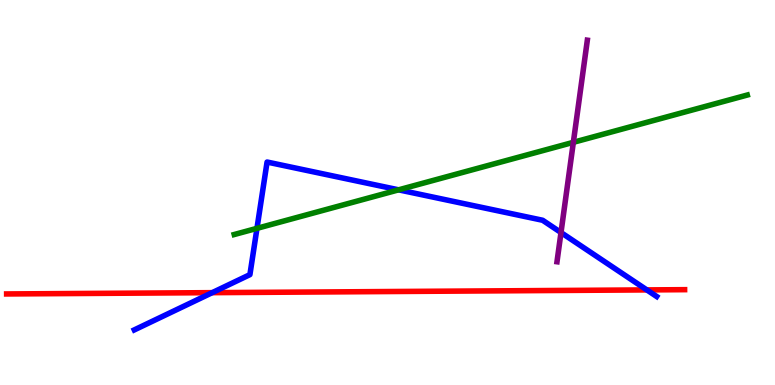[{'lines': ['blue', 'red'], 'intersections': [{'x': 2.74, 'y': 2.4}, {'x': 8.35, 'y': 2.47}]}, {'lines': ['green', 'red'], 'intersections': []}, {'lines': ['purple', 'red'], 'intersections': []}, {'lines': ['blue', 'green'], 'intersections': [{'x': 3.32, 'y': 4.07}, {'x': 5.14, 'y': 5.07}]}, {'lines': ['blue', 'purple'], 'intersections': [{'x': 7.24, 'y': 3.96}]}, {'lines': ['green', 'purple'], 'intersections': [{'x': 7.4, 'y': 6.3}]}]